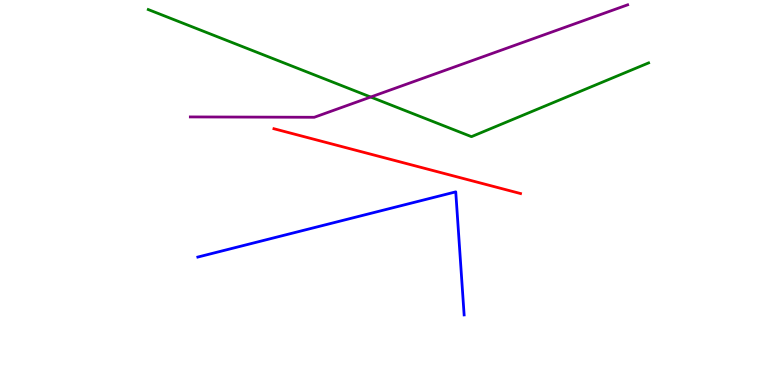[{'lines': ['blue', 'red'], 'intersections': []}, {'lines': ['green', 'red'], 'intersections': []}, {'lines': ['purple', 'red'], 'intersections': []}, {'lines': ['blue', 'green'], 'intersections': []}, {'lines': ['blue', 'purple'], 'intersections': []}, {'lines': ['green', 'purple'], 'intersections': [{'x': 4.78, 'y': 7.48}]}]